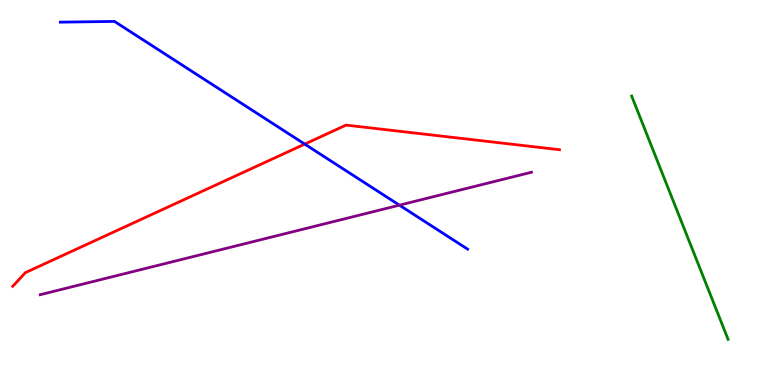[{'lines': ['blue', 'red'], 'intersections': [{'x': 3.93, 'y': 6.26}]}, {'lines': ['green', 'red'], 'intersections': []}, {'lines': ['purple', 'red'], 'intersections': []}, {'lines': ['blue', 'green'], 'intersections': []}, {'lines': ['blue', 'purple'], 'intersections': [{'x': 5.15, 'y': 4.67}]}, {'lines': ['green', 'purple'], 'intersections': []}]